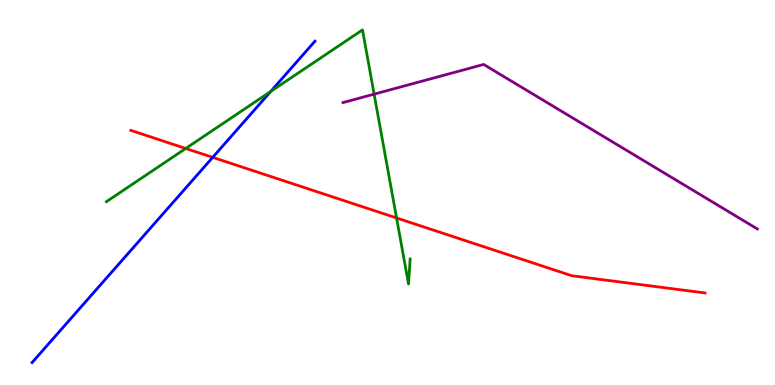[{'lines': ['blue', 'red'], 'intersections': [{'x': 2.74, 'y': 5.91}]}, {'lines': ['green', 'red'], 'intersections': [{'x': 2.4, 'y': 6.14}, {'x': 5.12, 'y': 4.34}]}, {'lines': ['purple', 'red'], 'intersections': []}, {'lines': ['blue', 'green'], 'intersections': [{'x': 3.49, 'y': 7.62}]}, {'lines': ['blue', 'purple'], 'intersections': []}, {'lines': ['green', 'purple'], 'intersections': [{'x': 4.83, 'y': 7.55}]}]